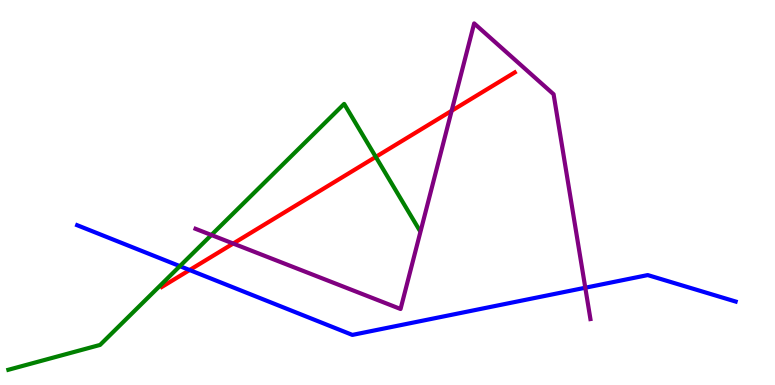[{'lines': ['blue', 'red'], 'intersections': [{'x': 2.45, 'y': 2.99}]}, {'lines': ['green', 'red'], 'intersections': [{'x': 4.85, 'y': 5.92}]}, {'lines': ['purple', 'red'], 'intersections': [{'x': 3.01, 'y': 3.67}, {'x': 5.83, 'y': 7.12}]}, {'lines': ['blue', 'green'], 'intersections': [{'x': 2.32, 'y': 3.09}]}, {'lines': ['blue', 'purple'], 'intersections': [{'x': 7.55, 'y': 2.53}]}, {'lines': ['green', 'purple'], 'intersections': [{'x': 2.73, 'y': 3.9}]}]